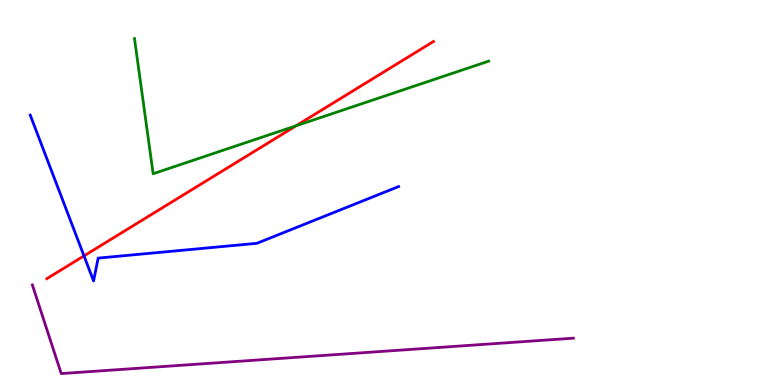[{'lines': ['blue', 'red'], 'intersections': [{'x': 1.08, 'y': 3.35}]}, {'lines': ['green', 'red'], 'intersections': [{'x': 3.82, 'y': 6.73}]}, {'lines': ['purple', 'red'], 'intersections': []}, {'lines': ['blue', 'green'], 'intersections': []}, {'lines': ['blue', 'purple'], 'intersections': []}, {'lines': ['green', 'purple'], 'intersections': []}]